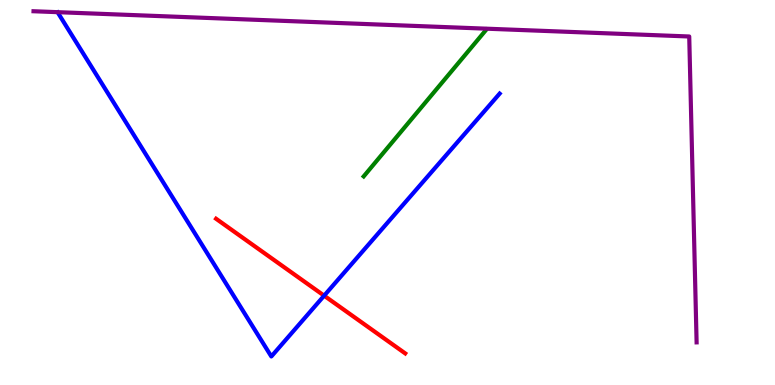[{'lines': ['blue', 'red'], 'intersections': [{'x': 4.18, 'y': 2.32}]}, {'lines': ['green', 'red'], 'intersections': []}, {'lines': ['purple', 'red'], 'intersections': []}, {'lines': ['blue', 'green'], 'intersections': []}, {'lines': ['blue', 'purple'], 'intersections': []}, {'lines': ['green', 'purple'], 'intersections': []}]